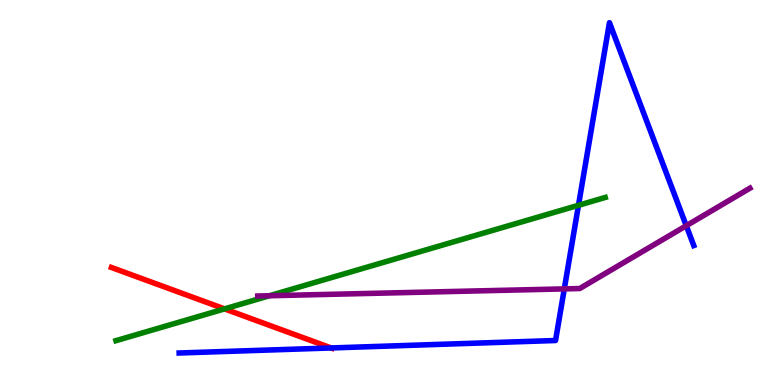[{'lines': ['blue', 'red'], 'intersections': [{'x': 4.27, 'y': 0.962}]}, {'lines': ['green', 'red'], 'intersections': [{'x': 2.9, 'y': 1.98}]}, {'lines': ['purple', 'red'], 'intersections': []}, {'lines': ['blue', 'green'], 'intersections': [{'x': 7.46, 'y': 4.67}]}, {'lines': ['blue', 'purple'], 'intersections': [{'x': 7.28, 'y': 2.5}, {'x': 8.86, 'y': 4.14}]}, {'lines': ['green', 'purple'], 'intersections': [{'x': 3.48, 'y': 2.32}]}]